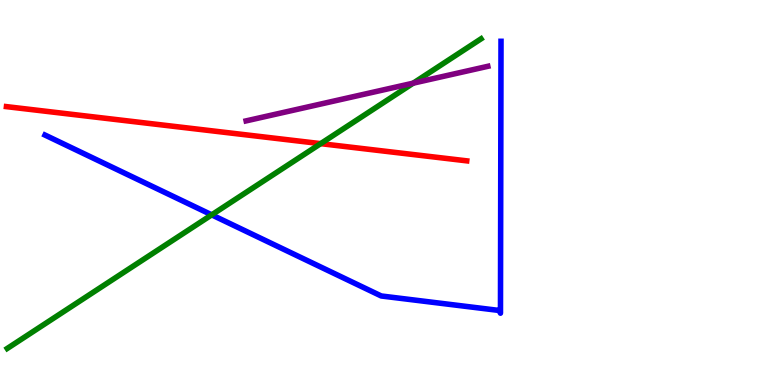[{'lines': ['blue', 'red'], 'intersections': []}, {'lines': ['green', 'red'], 'intersections': [{'x': 4.14, 'y': 6.27}]}, {'lines': ['purple', 'red'], 'intersections': []}, {'lines': ['blue', 'green'], 'intersections': [{'x': 2.73, 'y': 4.42}]}, {'lines': ['blue', 'purple'], 'intersections': []}, {'lines': ['green', 'purple'], 'intersections': [{'x': 5.33, 'y': 7.84}]}]